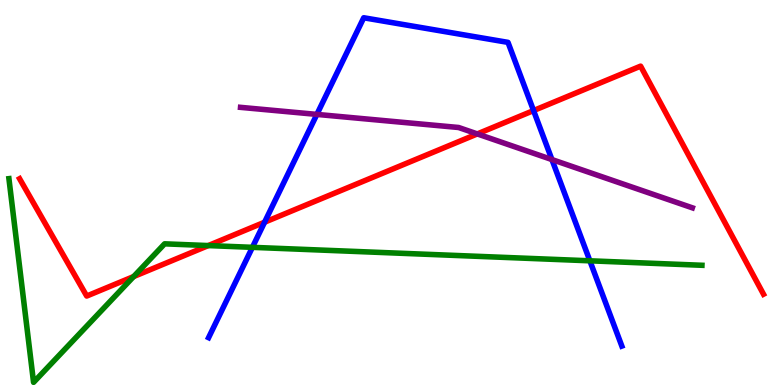[{'lines': ['blue', 'red'], 'intersections': [{'x': 3.41, 'y': 4.23}, {'x': 6.88, 'y': 7.13}]}, {'lines': ['green', 'red'], 'intersections': [{'x': 1.72, 'y': 2.82}, {'x': 2.69, 'y': 3.62}]}, {'lines': ['purple', 'red'], 'intersections': [{'x': 6.16, 'y': 6.52}]}, {'lines': ['blue', 'green'], 'intersections': [{'x': 3.26, 'y': 3.58}, {'x': 7.61, 'y': 3.23}]}, {'lines': ['blue', 'purple'], 'intersections': [{'x': 4.09, 'y': 7.03}, {'x': 7.12, 'y': 5.86}]}, {'lines': ['green', 'purple'], 'intersections': []}]